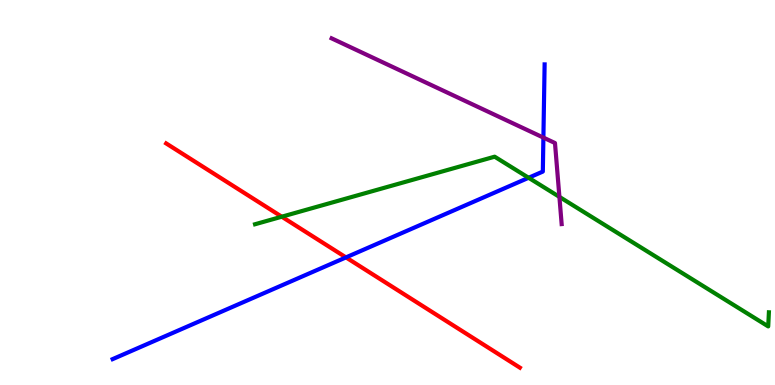[{'lines': ['blue', 'red'], 'intersections': [{'x': 4.46, 'y': 3.31}]}, {'lines': ['green', 'red'], 'intersections': [{'x': 3.64, 'y': 4.37}]}, {'lines': ['purple', 'red'], 'intersections': []}, {'lines': ['blue', 'green'], 'intersections': [{'x': 6.82, 'y': 5.38}]}, {'lines': ['blue', 'purple'], 'intersections': [{'x': 7.01, 'y': 6.43}]}, {'lines': ['green', 'purple'], 'intersections': [{'x': 7.22, 'y': 4.89}]}]